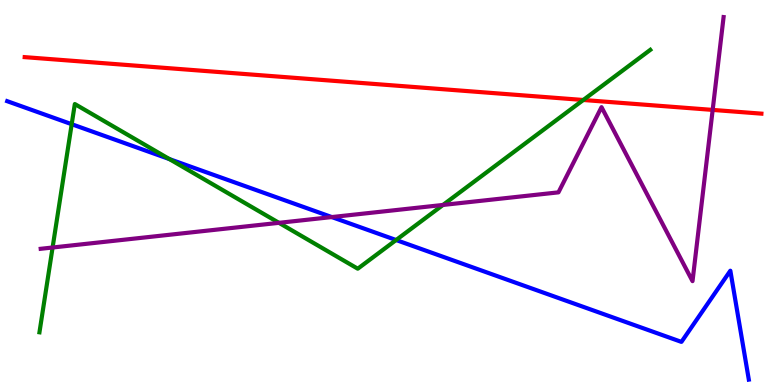[{'lines': ['blue', 'red'], 'intersections': []}, {'lines': ['green', 'red'], 'intersections': [{'x': 7.53, 'y': 7.4}]}, {'lines': ['purple', 'red'], 'intersections': [{'x': 9.2, 'y': 7.15}]}, {'lines': ['blue', 'green'], 'intersections': [{'x': 0.925, 'y': 6.77}, {'x': 2.19, 'y': 5.87}, {'x': 5.11, 'y': 3.77}]}, {'lines': ['blue', 'purple'], 'intersections': [{'x': 4.28, 'y': 4.36}]}, {'lines': ['green', 'purple'], 'intersections': [{'x': 0.679, 'y': 3.57}, {'x': 3.6, 'y': 4.21}, {'x': 5.72, 'y': 4.68}]}]